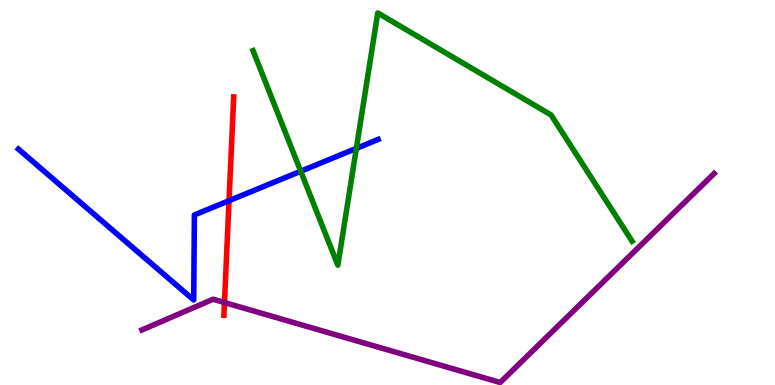[{'lines': ['blue', 'red'], 'intersections': [{'x': 2.96, 'y': 4.79}]}, {'lines': ['green', 'red'], 'intersections': []}, {'lines': ['purple', 'red'], 'intersections': [{'x': 2.9, 'y': 2.14}]}, {'lines': ['blue', 'green'], 'intersections': [{'x': 3.88, 'y': 5.55}, {'x': 4.6, 'y': 6.15}]}, {'lines': ['blue', 'purple'], 'intersections': []}, {'lines': ['green', 'purple'], 'intersections': []}]